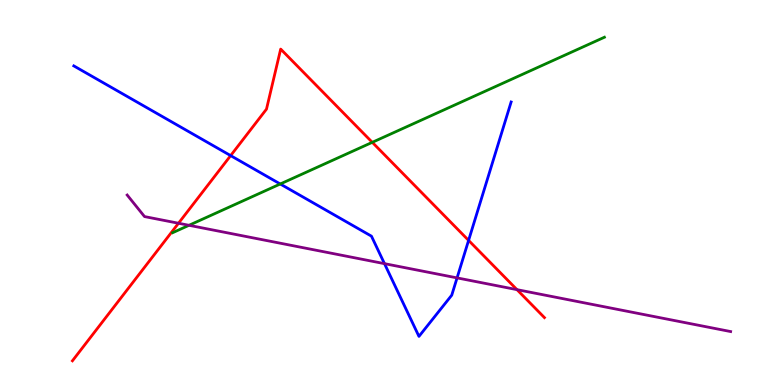[{'lines': ['blue', 'red'], 'intersections': [{'x': 2.98, 'y': 5.96}, {'x': 6.05, 'y': 3.76}]}, {'lines': ['green', 'red'], 'intersections': [{'x': 4.8, 'y': 6.3}]}, {'lines': ['purple', 'red'], 'intersections': [{'x': 2.3, 'y': 4.2}, {'x': 6.67, 'y': 2.48}]}, {'lines': ['blue', 'green'], 'intersections': [{'x': 3.62, 'y': 5.22}]}, {'lines': ['blue', 'purple'], 'intersections': [{'x': 4.96, 'y': 3.15}, {'x': 5.9, 'y': 2.78}]}, {'lines': ['green', 'purple'], 'intersections': [{'x': 2.44, 'y': 4.15}]}]